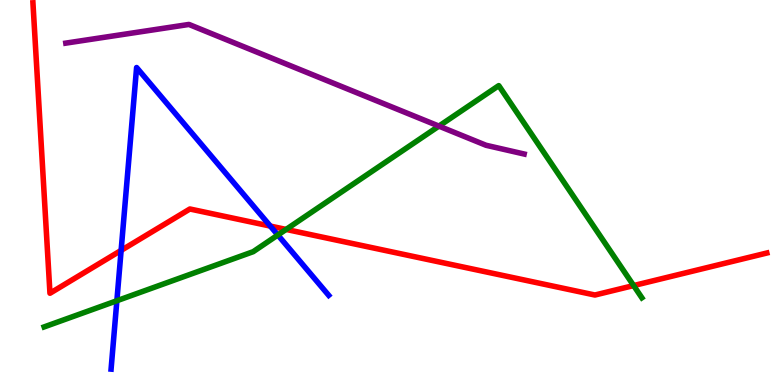[{'lines': ['blue', 'red'], 'intersections': [{'x': 1.56, 'y': 3.5}, {'x': 3.49, 'y': 4.13}]}, {'lines': ['green', 'red'], 'intersections': [{'x': 3.69, 'y': 4.04}, {'x': 8.18, 'y': 2.58}]}, {'lines': ['purple', 'red'], 'intersections': []}, {'lines': ['blue', 'green'], 'intersections': [{'x': 1.51, 'y': 2.19}, {'x': 3.58, 'y': 3.9}]}, {'lines': ['blue', 'purple'], 'intersections': []}, {'lines': ['green', 'purple'], 'intersections': [{'x': 5.66, 'y': 6.72}]}]